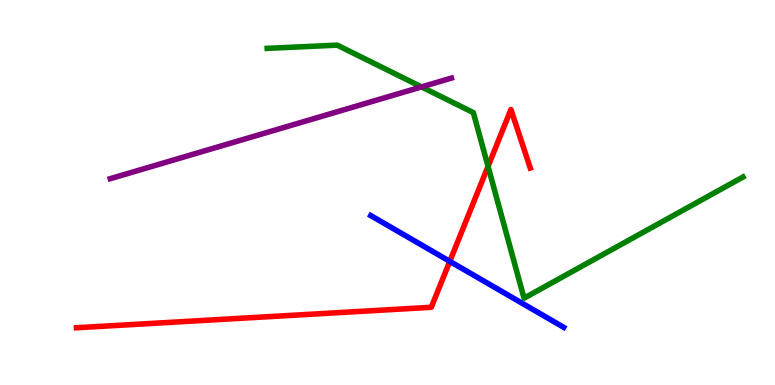[{'lines': ['blue', 'red'], 'intersections': [{'x': 5.8, 'y': 3.21}]}, {'lines': ['green', 'red'], 'intersections': [{'x': 6.3, 'y': 5.68}]}, {'lines': ['purple', 'red'], 'intersections': []}, {'lines': ['blue', 'green'], 'intersections': []}, {'lines': ['blue', 'purple'], 'intersections': []}, {'lines': ['green', 'purple'], 'intersections': [{'x': 5.44, 'y': 7.74}]}]